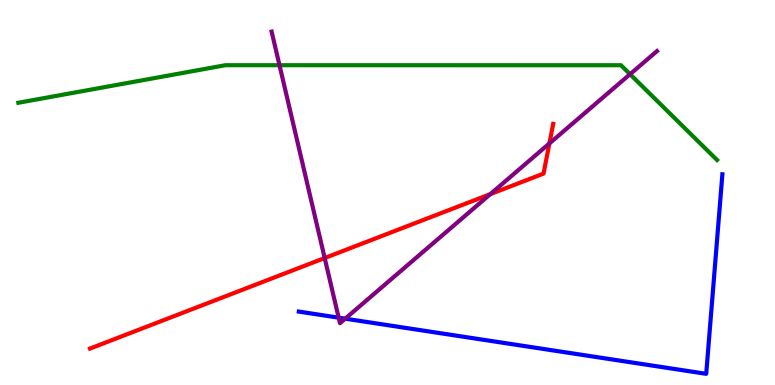[{'lines': ['blue', 'red'], 'intersections': []}, {'lines': ['green', 'red'], 'intersections': []}, {'lines': ['purple', 'red'], 'intersections': [{'x': 4.19, 'y': 3.3}, {'x': 6.33, 'y': 4.96}, {'x': 7.09, 'y': 6.27}]}, {'lines': ['blue', 'green'], 'intersections': []}, {'lines': ['blue', 'purple'], 'intersections': [{'x': 4.37, 'y': 1.75}, {'x': 4.45, 'y': 1.72}]}, {'lines': ['green', 'purple'], 'intersections': [{'x': 3.61, 'y': 8.31}, {'x': 8.13, 'y': 8.07}]}]